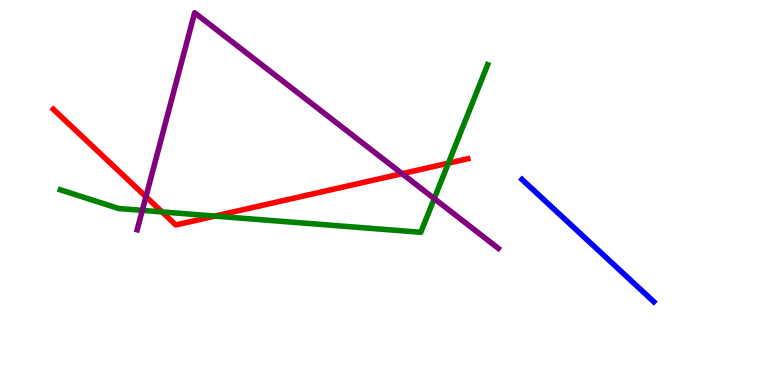[{'lines': ['blue', 'red'], 'intersections': []}, {'lines': ['green', 'red'], 'intersections': [{'x': 2.09, 'y': 4.5}, {'x': 2.77, 'y': 4.39}, {'x': 5.79, 'y': 5.76}]}, {'lines': ['purple', 'red'], 'intersections': [{'x': 1.88, 'y': 4.89}, {'x': 5.19, 'y': 5.49}]}, {'lines': ['blue', 'green'], 'intersections': []}, {'lines': ['blue', 'purple'], 'intersections': []}, {'lines': ['green', 'purple'], 'intersections': [{'x': 1.84, 'y': 4.54}, {'x': 5.6, 'y': 4.84}]}]